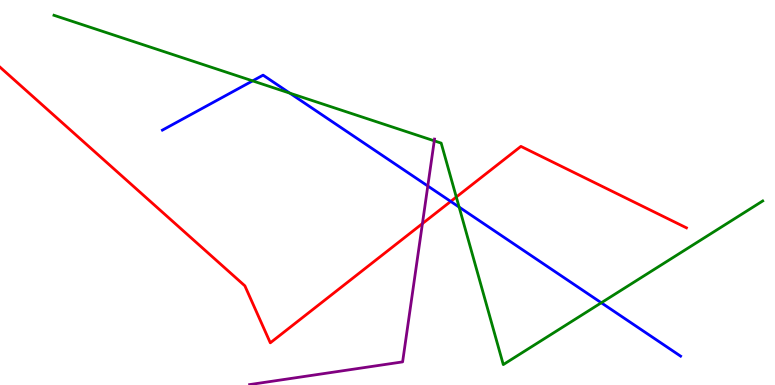[{'lines': ['blue', 'red'], 'intersections': [{'x': 5.82, 'y': 4.77}]}, {'lines': ['green', 'red'], 'intersections': [{'x': 5.89, 'y': 4.88}]}, {'lines': ['purple', 'red'], 'intersections': [{'x': 5.45, 'y': 4.19}]}, {'lines': ['blue', 'green'], 'intersections': [{'x': 3.26, 'y': 7.9}, {'x': 3.74, 'y': 7.58}, {'x': 5.92, 'y': 4.62}, {'x': 7.76, 'y': 2.14}]}, {'lines': ['blue', 'purple'], 'intersections': [{'x': 5.52, 'y': 5.17}]}, {'lines': ['green', 'purple'], 'intersections': [{'x': 5.6, 'y': 6.34}]}]